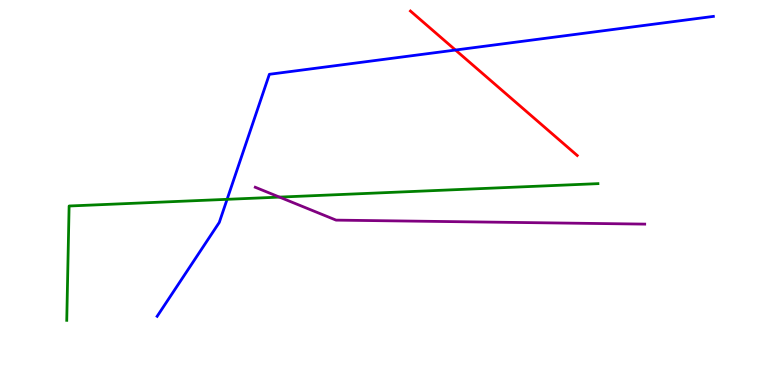[{'lines': ['blue', 'red'], 'intersections': [{'x': 5.88, 'y': 8.7}]}, {'lines': ['green', 'red'], 'intersections': []}, {'lines': ['purple', 'red'], 'intersections': []}, {'lines': ['blue', 'green'], 'intersections': [{'x': 2.93, 'y': 4.82}]}, {'lines': ['blue', 'purple'], 'intersections': []}, {'lines': ['green', 'purple'], 'intersections': [{'x': 3.61, 'y': 4.88}]}]